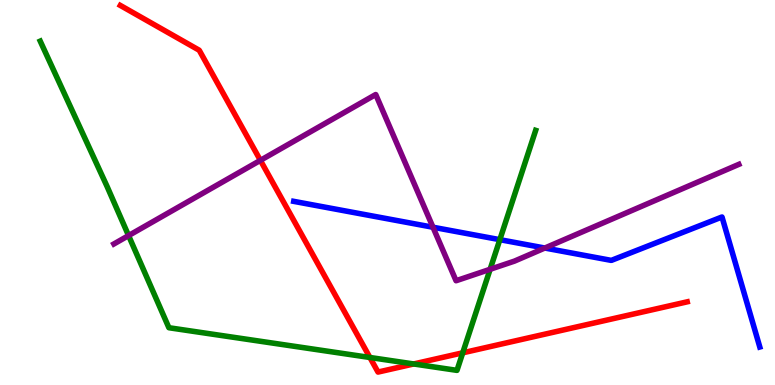[{'lines': ['blue', 'red'], 'intersections': []}, {'lines': ['green', 'red'], 'intersections': [{'x': 4.77, 'y': 0.715}, {'x': 5.34, 'y': 0.546}, {'x': 5.97, 'y': 0.836}]}, {'lines': ['purple', 'red'], 'intersections': [{'x': 3.36, 'y': 5.84}]}, {'lines': ['blue', 'green'], 'intersections': [{'x': 6.45, 'y': 3.77}]}, {'lines': ['blue', 'purple'], 'intersections': [{'x': 5.59, 'y': 4.1}, {'x': 7.03, 'y': 3.56}]}, {'lines': ['green', 'purple'], 'intersections': [{'x': 1.66, 'y': 3.88}, {'x': 6.32, 'y': 3.01}]}]